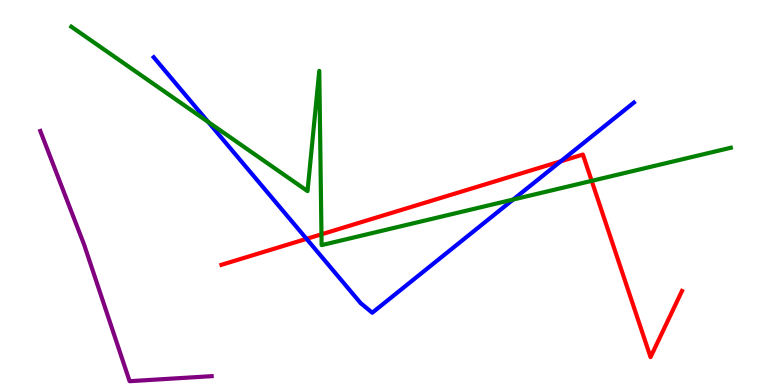[{'lines': ['blue', 'red'], 'intersections': [{'x': 3.96, 'y': 3.8}, {'x': 7.24, 'y': 5.81}]}, {'lines': ['green', 'red'], 'intersections': [{'x': 4.15, 'y': 3.91}, {'x': 7.63, 'y': 5.3}]}, {'lines': ['purple', 'red'], 'intersections': []}, {'lines': ['blue', 'green'], 'intersections': [{'x': 2.69, 'y': 6.83}, {'x': 6.62, 'y': 4.82}]}, {'lines': ['blue', 'purple'], 'intersections': []}, {'lines': ['green', 'purple'], 'intersections': []}]